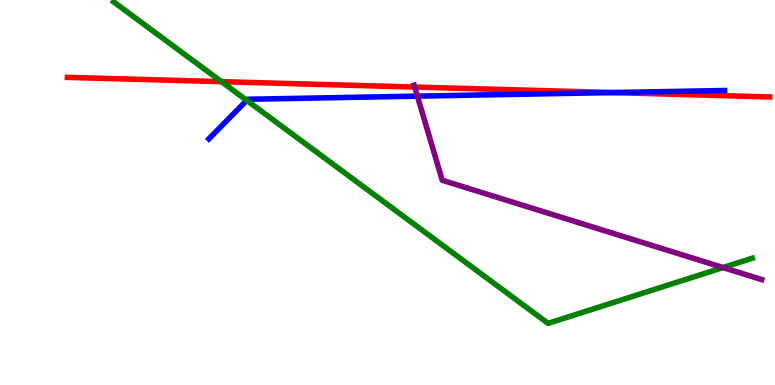[{'lines': ['blue', 'red'], 'intersections': [{'x': 7.9, 'y': 7.6}]}, {'lines': ['green', 'red'], 'intersections': [{'x': 2.86, 'y': 7.88}]}, {'lines': ['purple', 'red'], 'intersections': [{'x': 5.35, 'y': 7.74}]}, {'lines': ['blue', 'green'], 'intersections': [{'x': 3.18, 'y': 7.39}]}, {'lines': ['blue', 'purple'], 'intersections': [{'x': 5.39, 'y': 7.5}]}, {'lines': ['green', 'purple'], 'intersections': [{'x': 9.33, 'y': 3.05}]}]